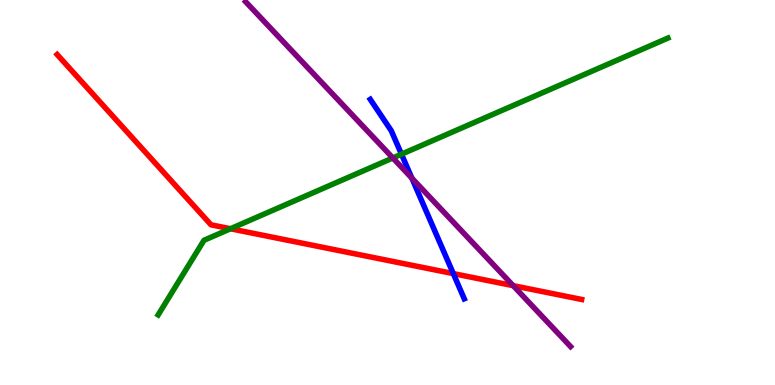[{'lines': ['blue', 'red'], 'intersections': [{'x': 5.85, 'y': 2.89}]}, {'lines': ['green', 'red'], 'intersections': [{'x': 2.97, 'y': 4.06}]}, {'lines': ['purple', 'red'], 'intersections': [{'x': 6.62, 'y': 2.58}]}, {'lines': ['blue', 'green'], 'intersections': [{'x': 5.18, 'y': 5.99}]}, {'lines': ['blue', 'purple'], 'intersections': [{'x': 5.31, 'y': 5.37}]}, {'lines': ['green', 'purple'], 'intersections': [{'x': 5.07, 'y': 5.9}]}]